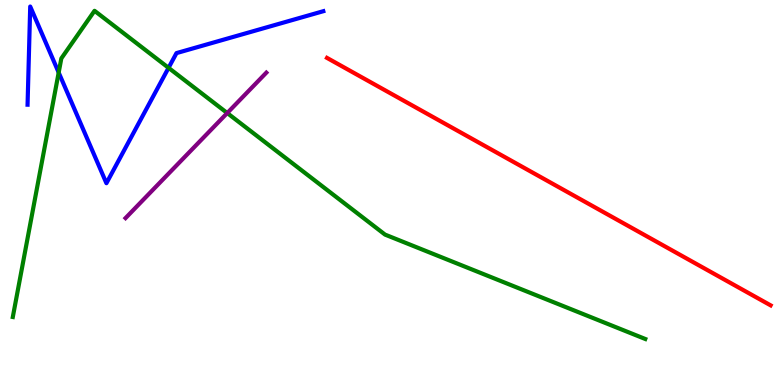[{'lines': ['blue', 'red'], 'intersections': []}, {'lines': ['green', 'red'], 'intersections': []}, {'lines': ['purple', 'red'], 'intersections': []}, {'lines': ['blue', 'green'], 'intersections': [{'x': 0.757, 'y': 8.12}, {'x': 2.17, 'y': 8.24}]}, {'lines': ['blue', 'purple'], 'intersections': []}, {'lines': ['green', 'purple'], 'intersections': [{'x': 2.93, 'y': 7.06}]}]